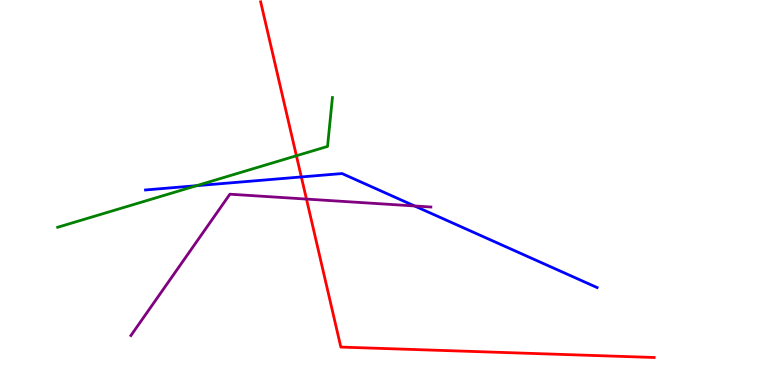[{'lines': ['blue', 'red'], 'intersections': [{'x': 3.89, 'y': 5.4}]}, {'lines': ['green', 'red'], 'intersections': [{'x': 3.82, 'y': 5.95}]}, {'lines': ['purple', 'red'], 'intersections': [{'x': 3.95, 'y': 4.83}]}, {'lines': ['blue', 'green'], 'intersections': [{'x': 2.53, 'y': 5.18}]}, {'lines': ['blue', 'purple'], 'intersections': [{'x': 5.35, 'y': 4.65}]}, {'lines': ['green', 'purple'], 'intersections': []}]